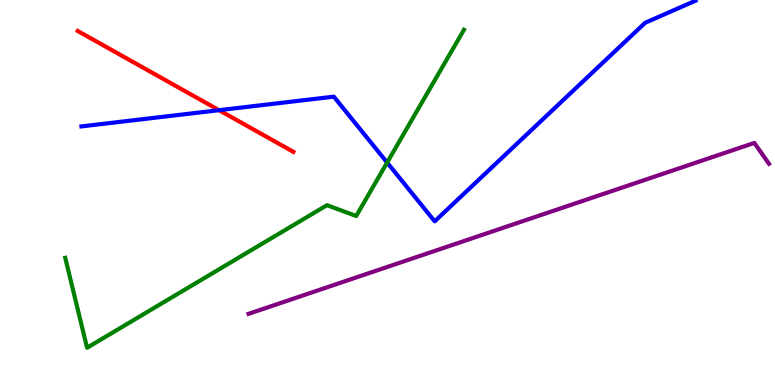[{'lines': ['blue', 'red'], 'intersections': [{'x': 2.83, 'y': 7.14}]}, {'lines': ['green', 'red'], 'intersections': []}, {'lines': ['purple', 'red'], 'intersections': []}, {'lines': ['blue', 'green'], 'intersections': [{'x': 5.0, 'y': 5.78}]}, {'lines': ['blue', 'purple'], 'intersections': []}, {'lines': ['green', 'purple'], 'intersections': []}]